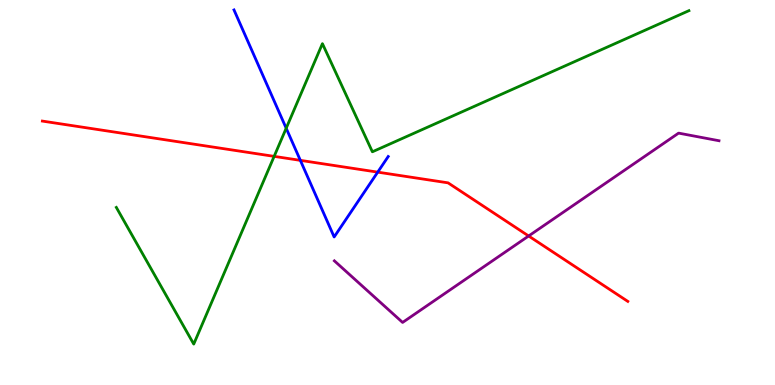[{'lines': ['blue', 'red'], 'intersections': [{'x': 3.88, 'y': 5.83}, {'x': 4.87, 'y': 5.53}]}, {'lines': ['green', 'red'], 'intersections': [{'x': 3.54, 'y': 5.94}]}, {'lines': ['purple', 'red'], 'intersections': [{'x': 6.82, 'y': 3.87}]}, {'lines': ['blue', 'green'], 'intersections': [{'x': 3.69, 'y': 6.67}]}, {'lines': ['blue', 'purple'], 'intersections': []}, {'lines': ['green', 'purple'], 'intersections': []}]